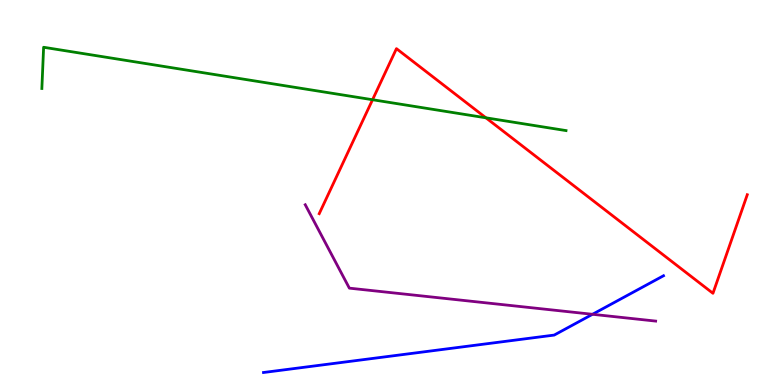[{'lines': ['blue', 'red'], 'intersections': []}, {'lines': ['green', 'red'], 'intersections': [{'x': 4.81, 'y': 7.41}, {'x': 6.27, 'y': 6.94}]}, {'lines': ['purple', 'red'], 'intersections': []}, {'lines': ['blue', 'green'], 'intersections': []}, {'lines': ['blue', 'purple'], 'intersections': [{'x': 7.65, 'y': 1.84}]}, {'lines': ['green', 'purple'], 'intersections': []}]